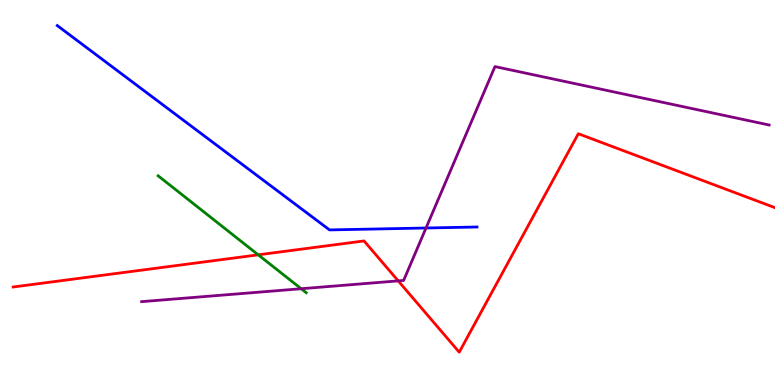[{'lines': ['blue', 'red'], 'intersections': []}, {'lines': ['green', 'red'], 'intersections': [{'x': 3.33, 'y': 3.38}]}, {'lines': ['purple', 'red'], 'intersections': [{'x': 5.14, 'y': 2.7}]}, {'lines': ['blue', 'green'], 'intersections': []}, {'lines': ['blue', 'purple'], 'intersections': [{'x': 5.5, 'y': 4.08}]}, {'lines': ['green', 'purple'], 'intersections': [{'x': 3.89, 'y': 2.5}]}]